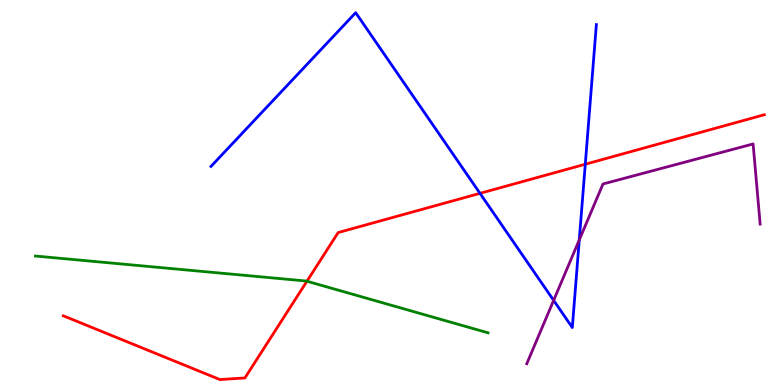[{'lines': ['blue', 'red'], 'intersections': [{'x': 6.19, 'y': 4.98}, {'x': 7.55, 'y': 5.73}]}, {'lines': ['green', 'red'], 'intersections': [{'x': 3.96, 'y': 2.7}]}, {'lines': ['purple', 'red'], 'intersections': []}, {'lines': ['blue', 'green'], 'intersections': []}, {'lines': ['blue', 'purple'], 'intersections': [{'x': 7.14, 'y': 2.2}, {'x': 7.47, 'y': 3.77}]}, {'lines': ['green', 'purple'], 'intersections': []}]